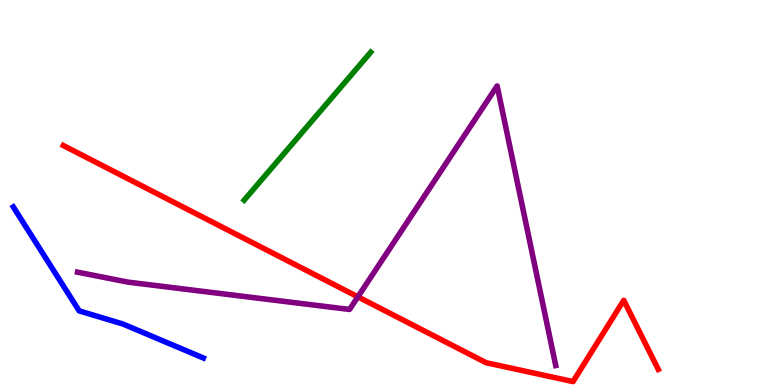[{'lines': ['blue', 'red'], 'intersections': []}, {'lines': ['green', 'red'], 'intersections': []}, {'lines': ['purple', 'red'], 'intersections': [{'x': 4.62, 'y': 2.29}]}, {'lines': ['blue', 'green'], 'intersections': []}, {'lines': ['blue', 'purple'], 'intersections': []}, {'lines': ['green', 'purple'], 'intersections': []}]